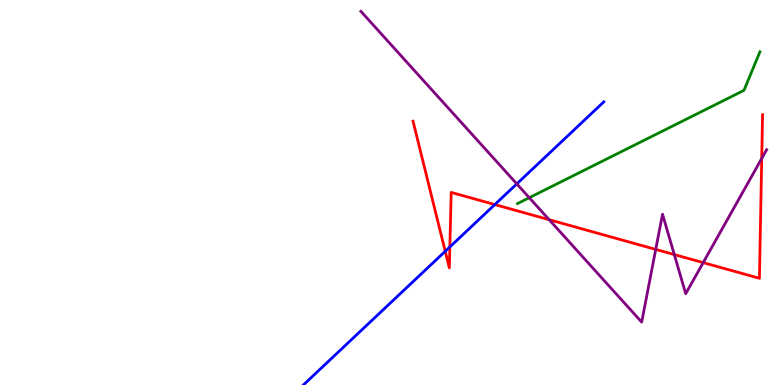[{'lines': ['blue', 'red'], 'intersections': [{'x': 5.74, 'y': 3.47}, {'x': 5.8, 'y': 3.59}, {'x': 6.38, 'y': 4.69}]}, {'lines': ['green', 'red'], 'intersections': []}, {'lines': ['purple', 'red'], 'intersections': [{'x': 7.09, 'y': 4.29}, {'x': 8.46, 'y': 3.52}, {'x': 8.7, 'y': 3.39}, {'x': 9.07, 'y': 3.18}, {'x': 9.83, 'y': 5.88}]}, {'lines': ['blue', 'green'], 'intersections': []}, {'lines': ['blue', 'purple'], 'intersections': [{'x': 6.67, 'y': 5.22}]}, {'lines': ['green', 'purple'], 'intersections': [{'x': 6.83, 'y': 4.86}]}]